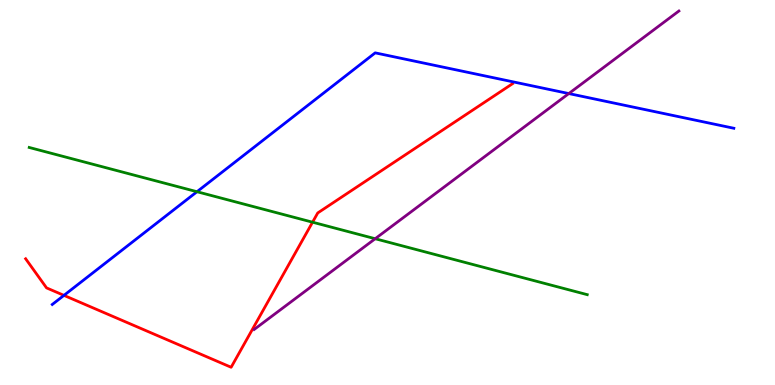[{'lines': ['blue', 'red'], 'intersections': [{'x': 0.825, 'y': 2.33}]}, {'lines': ['green', 'red'], 'intersections': [{'x': 4.03, 'y': 4.23}]}, {'lines': ['purple', 'red'], 'intersections': []}, {'lines': ['blue', 'green'], 'intersections': [{'x': 2.54, 'y': 5.02}]}, {'lines': ['blue', 'purple'], 'intersections': [{'x': 7.34, 'y': 7.57}]}, {'lines': ['green', 'purple'], 'intersections': [{'x': 4.84, 'y': 3.8}]}]